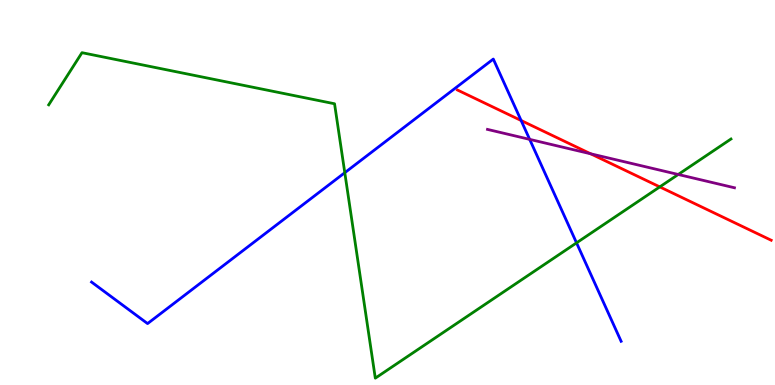[{'lines': ['blue', 'red'], 'intersections': [{'x': 6.72, 'y': 6.87}]}, {'lines': ['green', 'red'], 'intersections': [{'x': 8.51, 'y': 5.15}]}, {'lines': ['purple', 'red'], 'intersections': [{'x': 7.62, 'y': 6.01}]}, {'lines': ['blue', 'green'], 'intersections': [{'x': 4.45, 'y': 5.51}, {'x': 7.44, 'y': 3.69}]}, {'lines': ['blue', 'purple'], 'intersections': [{'x': 6.83, 'y': 6.38}]}, {'lines': ['green', 'purple'], 'intersections': [{'x': 8.75, 'y': 5.47}]}]